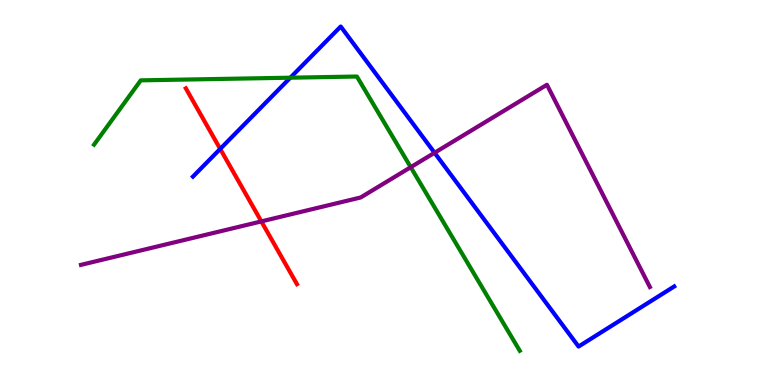[{'lines': ['blue', 'red'], 'intersections': [{'x': 2.84, 'y': 6.13}]}, {'lines': ['green', 'red'], 'intersections': []}, {'lines': ['purple', 'red'], 'intersections': [{'x': 3.37, 'y': 4.25}]}, {'lines': ['blue', 'green'], 'intersections': [{'x': 3.75, 'y': 7.98}]}, {'lines': ['blue', 'purple'], 'intersections': [{'x': 5.61, 'y': 6.03}]}, {'lines': ['green', 'purple'], 'intersections': [{'x': 5.3, 'y': 5.66}]}]